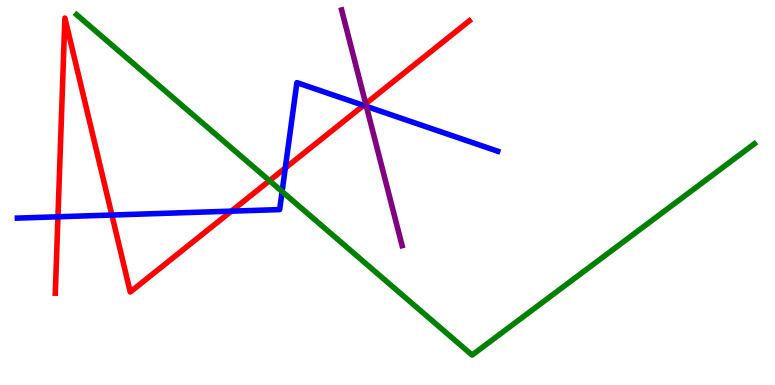[{'lines': ['blue', 'red'], 'intersections': [{'x': 0.748, 'y': 4.37}, {'x': 1.44, 'y': 4.41}, {'x': 2.99, 'y': 4.52}, {'x': 3.68, 'y': 5.64}, {'x': 4.69, 'y': 7.26}]}, {'lines': ['green', 'red'], 'intersections': [{'x': 3.48, 'y': 5.31}]}, {'lines': ['purple', 'red'], 'intersections': [{'x': 4.72, 'y': 7.31}]}, {'lines': ['blue', 'green'], 'intersections': [{'x': 3.64, 'y': 5.03}]}, {'lines': ['blue', 'purple'], 'intersections': [{'x': 4.73, 'y': 7.24}]}, {'lines': ['green', 'purple'], 'intersections': []}]